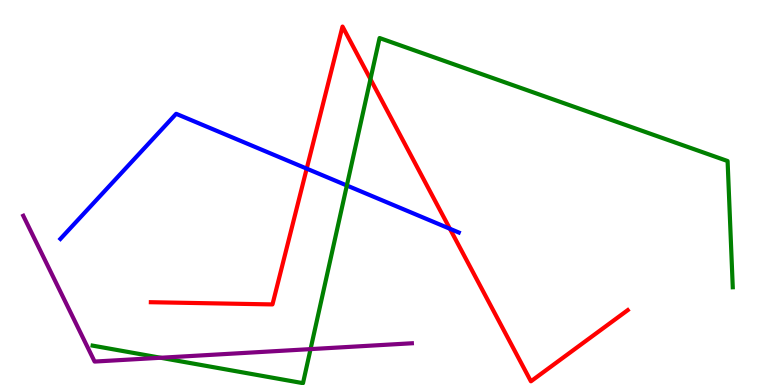[{'lines': ['blue', 'red'], 'intersections': [{'x': 3.96, 'y': 5.62}, {'x': 5.81, 'y': 4.06}]}, {'lines': ['green', 'red'], 'intersections': [{'x': 4.78, 'y': 7.94}]}, {'lines': ['purple', 'red'], 'intersections': []}, {'lines': ['blue', 'green'], 'intersections': [{'x': 4.48, 'y': 5.18}]}, {'lines': ['blue', 'purple'], 'intersections': []}, {'lines': ['green', 'purple'], 'intersections': [{'x': 2.07, 'y': 0.708}, {'x': 4.01, 'y': 0.932}]}]